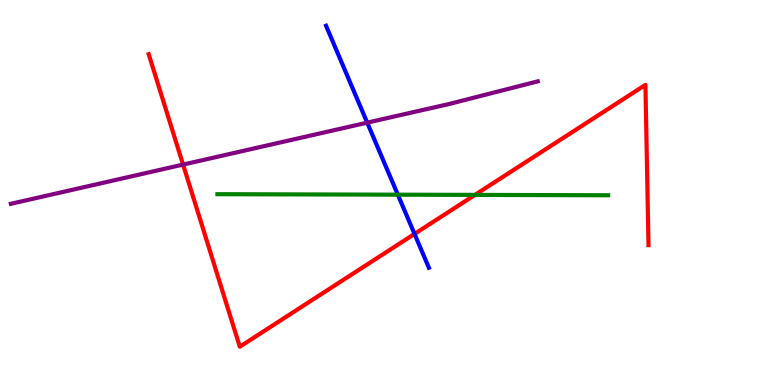[{'lines': ['blue', 'red'], 'intersections': [{'x': 5.35, 'y': 3.92}]}, {'lines': ['green', 'red'], 'intersections': [{'x': 6.13, 'y': 4.94}]}, {'lines': ['purple', 'red'], 'intersections': [{'x': 2.36, 'y': 5.72}]}, {'lines': ['blue', 'green'], 'intersections': [{'x': 5.13, 'y': 4.94}]}, {'lines': ['blue', 'purple'], 'intersections': [{'x': 4.74, 'y': 6.81}]}, {'lines': ['green', 'purple'], 'intersections': []}]